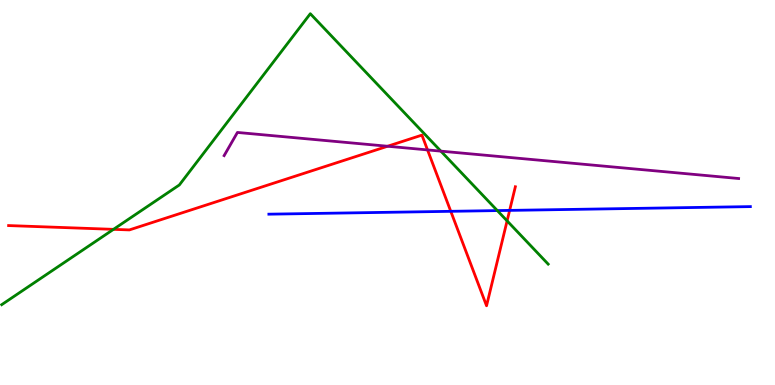[{'lines': ['blue', 'red'], 'intersections': [{'x': 5.82, 'y': 4.51}, {'x': 6.58, 'y': 4.54}]}, {'lines': ['green', 'red'], 'intersections': [{'x': 1.46, 'y': 4.04}, {'x': 6.54, 'y': 4.26}]}, {'lines': ['purple', 'red'], 'intersections': [{'x': 5.0, 'y': 6.2}, {'x': 5.52, 'y': 6.11}]}, {'lines': ['blue', 'green'], 'intersections': [{'x': 6.42, 'y': 4.53}]}, {'lines': ['blue', 'purple'], 'intersections': []}, {'lines': ['green', 'purple'], 'intersections': [{'x': 5.69, 'y': 6.07}]}]